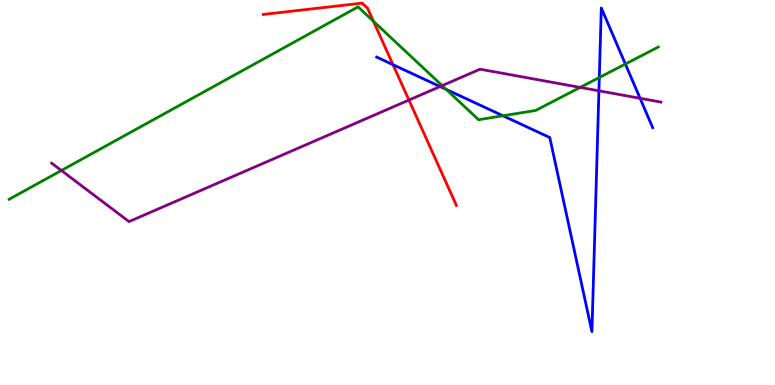[{'lines': ['blue', 'red'], 'intersections': [{'x': 5.07, 'y': 8.32}]}, {'lines': ['green', 'red'], 'intersections': [{'x': 4.82, 'y': 9.45}]}, {'lines': ['purple', 'red'], 'intersections': [{'x': 5.28, 'y': 7.4}]}, {'lines': ['blue', 'green'], 'intersections': [{'x': 5.76, 'y': 7.68}, {'x': 6.49, 'y': 6.99}, {'x': 7.73, 'y': 7.99}, {'x': 8.07, 'y': 8.34}]}, {'lines': ['blue', 'purple'], 'intersections': [{'x': 5.68, 'y': 7.75}, {'x': 7.73, 'y': 7.64}, {'x': 8.26, 'y': 7.45}]}, {'lines': ['green', 'purple'], 'intersections': [{'x': 0.792, 'y': 5.57}, {'x': 5.71, 'y': 7.78}, {'x': 7.49, 'y': 7.73}]}]